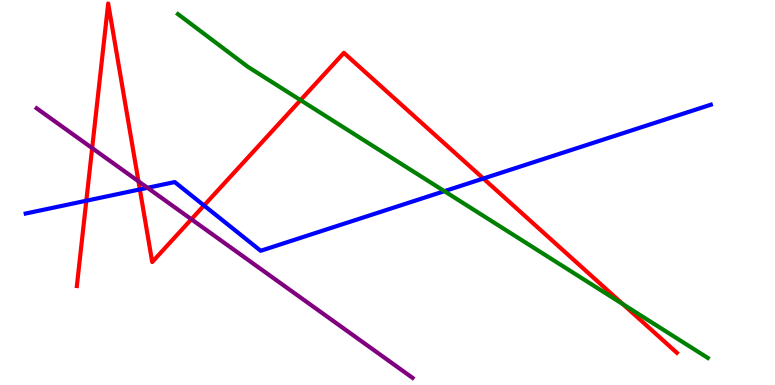[{'lines': ['blue', 'red'], 'intersections': [{'x': 1.11, 'y': 4.79}, {'x': 1.8, 'y': 5.08}, {'x': 2.63, 'y': 4.66}, {'x': 6.24, 'y': 5.36}]}, {'lines': ['green', 'red'], 'intersections': [{'x': 3.88, 'y': 7.4}, {'x': 8.04, 'y': 2.1}]}, {'lines': ['purple', 'red'], 'intersections': [{'x': 1.19, 'y': 6.15}, {'x': 1.79, 'y': 5.29}, {'x': 2.47, 'y': 4.3}]}, {'lines': ['blue', 'green'], 'intersections': [{'x': 5.73, 'y': 5.03}]}, {'lines': ['blue', 'purple'], 'intersections': [{'x': 1.9, 'y': 5.12}]}, {'lines': ['green', 'purple'], 'intersections': []}]